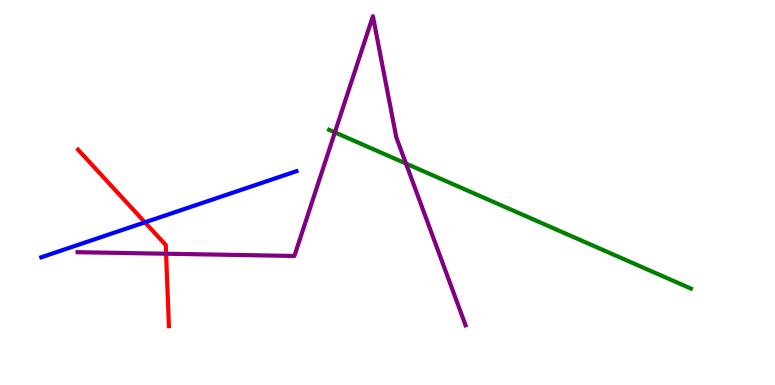[{'lines': ['blue', 'red'], 'intersections': [{'x': 1.87, 'y': 4.23}]}, {'lines': ['green', 'red'], 'intersections': []}, {'lines': ['purple', 'red'], 'intersections': [{'x': 2.14, 'y': 3.41}]}, {'lines': ['blue', 'green'], 'intersections': []}, {'lines': ['blue', 'purple'], 'intersections': []}, {'lines': ['green', 'purple'], 'intersections': [{'x': 4.32, 'y': 6.56}, {'x': 5.24, 'y': 5.75}]}]